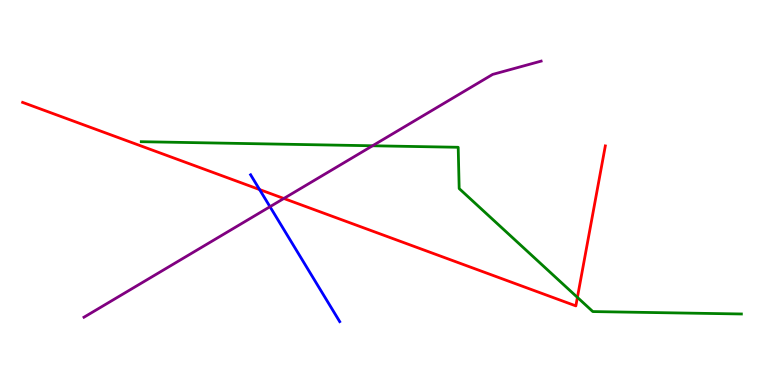[{'lines': ['blue', 'red'], 'intersections': [{'x': 3.35, 'y': 5.08}]}, {'lines': ['green', 'red'], 'intersections': [{'x': 7.45, 'y': 2.28}]}, {'lines': ['purple', 'red'], 'intersections': [{'x': 3.66, 'y': 4.84}]}, {'lines': ['blue', 'green'], 'intersections': []}, {'lines': ['blue', 'purple'], 'intersections': [{'x': 3.48, 'y': 4.63}]}, {'lines': ['green', 'purple'], 'intersections': [{'x': 4.81, 'y': 6.21}]}]